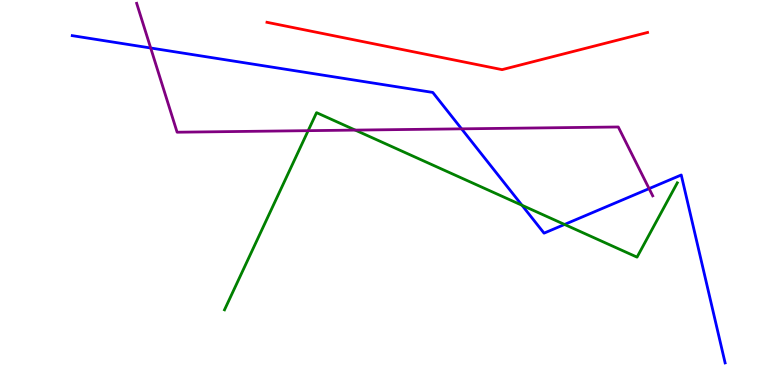[{'lines': ['blue', 'red'], 'intersections': []}, {'lines': ['green', 'red'], 'intersections': []}, {'lines': ['purple', 'red'], 'intersections': []}, {'lines': ['blue', 'green'], 'intersections': [{'x': 6.74, 'y': 4.67}, {'x': 7.28, 'y': 4.17}]}, {'lines': ['blue', 'purple'], 'intersections': [{'x': 1.94, 'y': 8.75}, {'x': 5.96, 'y': 6.65}, {'x': 8.38, 'y': 5.1}]}, {'lines': ['green', 'purple'], 'intersections': [{'x': 3.98, 'y': 6.61}, {'x': 4.58, 'y': 6.62}]}]